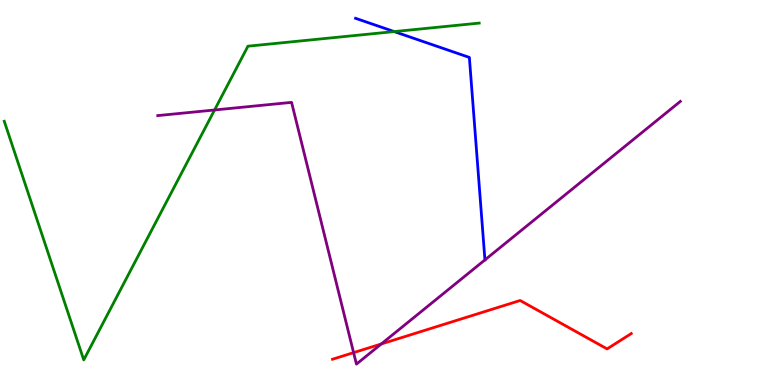[{'lines': ['blue', 'red'], 'intersections': []}, {'lines': ['green', 'red'], 'intersections': []}, {'lines': ['purple', 'red'], 'intersections': [{'x': 4.56, 'y': 0.841}, {'x': 4.92, 'y': 1.07}]}, {'lines': ['blue', 'green'], 'intersections': [{'x': 5.09, 'y': 9.18}]}, {'lines': ['blue', 'purple'], 'intersections': [{'x': 6.26, 'y': 3.25}]}, {'lines': ['green', 'purple'], 'intersections': [{'x': 2.77, 'y': 7.14}]}]